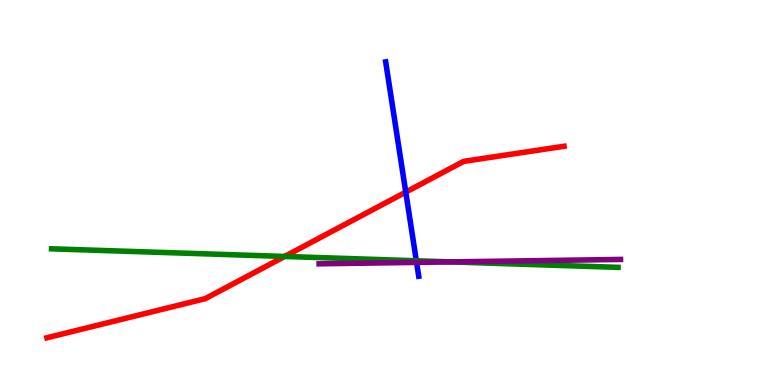[{'lines': ['blue', 'red'], 'intersections': [{'x': 5.24, 'y': 5.01}]}, {'lines': ['green', 'red'], 'intersections': [{'x': 3.67, 'y': 3.34}]}, {'lines': ['purple', 'red'], 'intersections': []}, {'lines': ['blue', 'green'], 'intersections': [{'x': 5.37, 'y': 3.23}]}, {'lines': ['blue', 'purple'], 'intersections': [{'x': 5.38, 'y': 3.18}]}, {'lines': ['green', 'purple'], 'intersections': [{'x': 5.82, 'y': 3.2}]}]